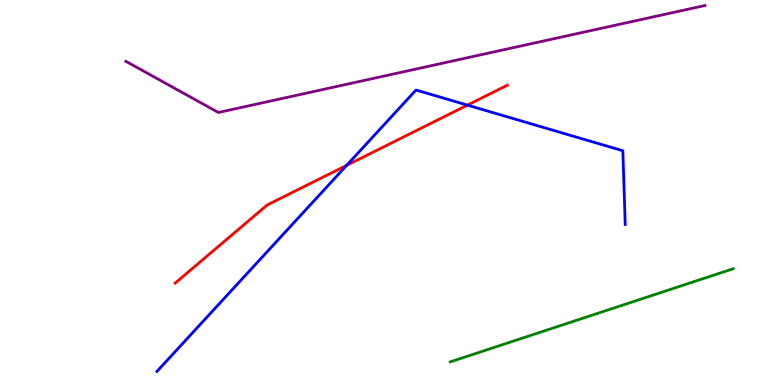[{'lines': ['blue', 'red'], 'intersections': [{'x': 4.47, 'y': 5.71}, {'x': 6.03, 'y': 7.27}]}, {'lines': ['green', 'red'], 'intersections': []}, {'lines': ['purple', 'red'], 'intersections': []}, {'lines': ['blue', 'green'], 'intersections': []}, {'lines': ['blue', 'purple'], 'intersections': []}, {'lines': ['green', 'purple'], 'intersections': []}]